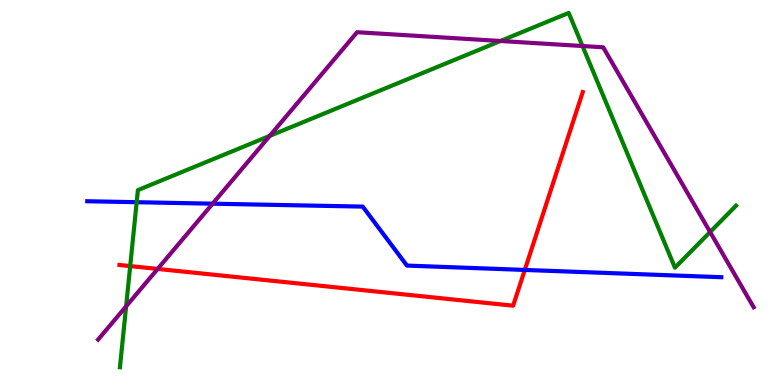[{'lines': ['blue', 'red'], 'intersections': [{'x': 6.77, 'y': 2.99}]}, {'lines': ['green', 'red'], 'intersections': [{'x': 1.68, 'y': 3.09}]}, {'lines': ['purple', 'red'], 'intersections': [{'x': 2.03, 'y': 3.02}]}, {'lines': ['blue', 'green'], 'intersections': [{'x': 1.76, 'y': 4.75}]}, {'lines': ['blue', 'purple'], 'intersections': [{'x': 2.74, 'y': 4.71}]}, {'lines': ['green', 'purple'], 'intersections': [{'x': 1.63, 'y': 2.04}, {'x': 3.48, 'y': 6.47}, {'x': 6.46, 'y': 8.94}, {'x': 7.52, 'y': 8.8}, {'x': 9.16, 'y': 3.97}]}]